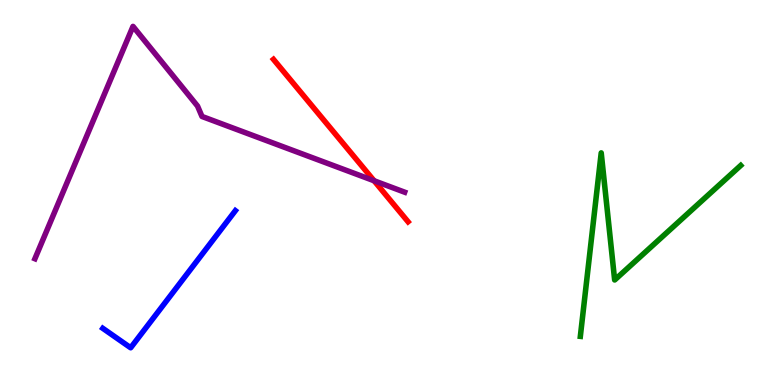[{'lines': ['blue', 'red'], 'intersections': []}, {'lines': ['green', 'red'], 'intersections': []}, {'lines': ['purple', 'red'], 'intersections': [{'x': 4.83, 'y': 5.3}]}, {'lines': ['blue', 'green'], 'intersections': []}, {'lines': ['blue', 'purple'], 'intersections': []}, {'lines': ['green', 'purple'], 'intersections': []}]